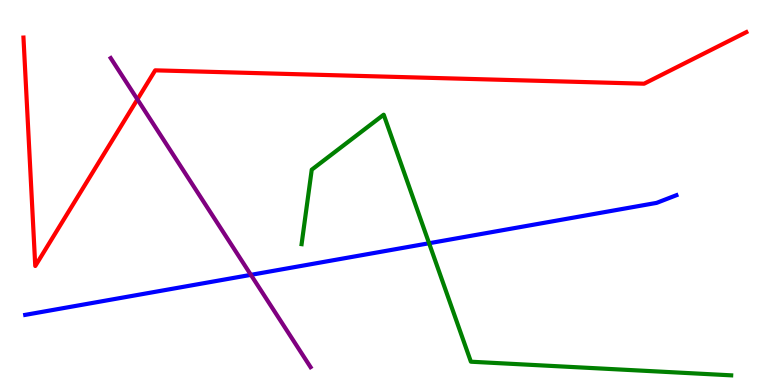[{'lines': ['blue', 'red'], 'intersections': []}, {'lines': ['green', 'red'], 'intersections': []}, {'lines': ['purple', 'red'], 'intersections': [{'x': 1.77, 'y': 7.42}]}, {'lines': ['blue', 'green'], 'intersections': [{'x': 5.54, 'y': 3.68}]}, {'lines': ['blue', 'purple'], 'intersections': [{'x': 3.24, 'y': 2.86}]}, {'lines': ['green', 'purple'], 'intersections': []}]